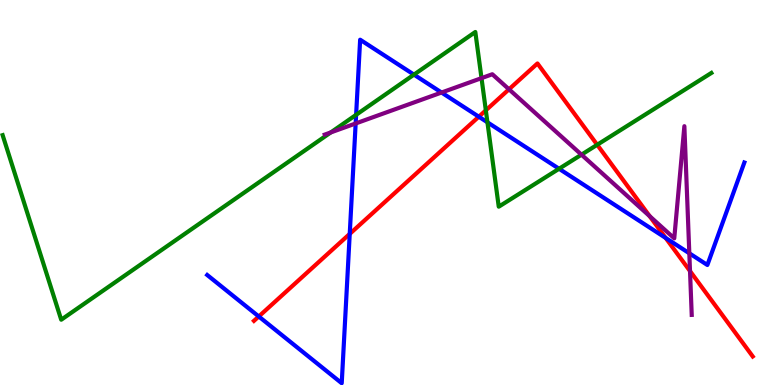[{'lines': ['blue', 'red'], 'intersections': [{'x': 3.34, 'y': 1.78}, {'x': 4.51, 'y': 3.92}, {'x': 6.18, 'y': 6.97}, {'x': 8.59, 'y': 3.82}]}, {'lines': ['green', 'red'], 'intersections': [{'x': 6.27, 'y': 7.13}, {'x': 7.71, 'y': 6.24}]}, {'lines': ['purple', 'red'], 'intersections': [{'x': 6.57, 'y': 7.68}, {'x': 8.38, 'y': 4.39}, {'x': 8.9, 'y': 2.96}]}, {'lines': ['blue', 'green'], 'intersections': [{'x': 4.6, 'y': 7.02}, {'x': 5.34, 'y': 8.06}, {'x': 6.29, 'y': 6.82}, {'x': 7.21, 'y': 5.62}]}, {'lines': ['blue', 'purple'], 'intersections': [{'x': 4.59, 'y': 6.79}, {'x': 5.7, 'y': 7.6}, {'x': 8.89, 'y': 3.42}]}, {'lines': ['green', 'purple'], 'intersections': [{'x': 4.27, 'y': 6.56}, {'x': 6.21, 'y': 7.97}, {'x': 7.5, 'y': 5.98}]}]